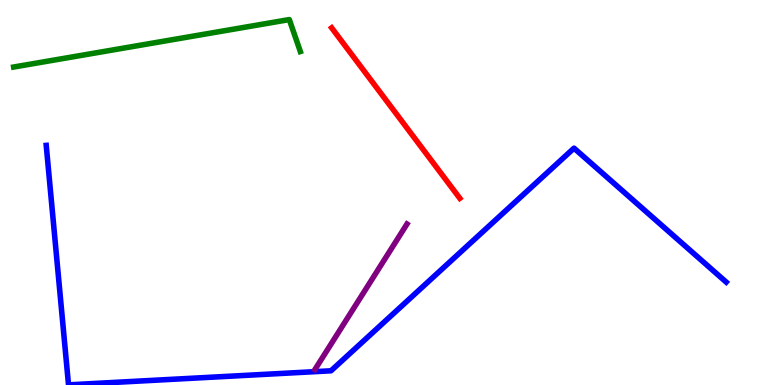[{'lines': ['blue', 'red'], 'intersections': []}, {'lines': ['green', 'red'], 'intersections': []}, {'lines': ['purple', 'red'], 'intersections': []}, {'lines': ['blue', 'green'], 'intersections': []}, {'lines': ['blue', 'purple'], 'intersections': []}, {'lines': ['green', 'purple'], 'intersections': []}]